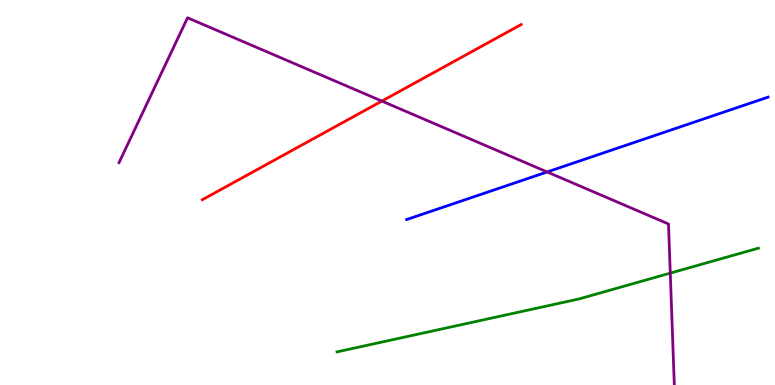[{'lines': ['blue', 'red'], 'intersections': []}, {'lines': ['green', 'red'], 'intersections': []}, {'lines': ['purple', 'red'], 'intersections': [{'x': 4.93, 'y': 7.37}]}, {'lines': ['blue', 'green'], 'intersections': []}, {'lines': ['blue', 'purple'], 'intersections': [{'x': 7.06, 'y': 5.53}]}, {'lines': ['green', 'purple'], 'intersections': [{'x': 8.65, 'y': 2.91}]}]